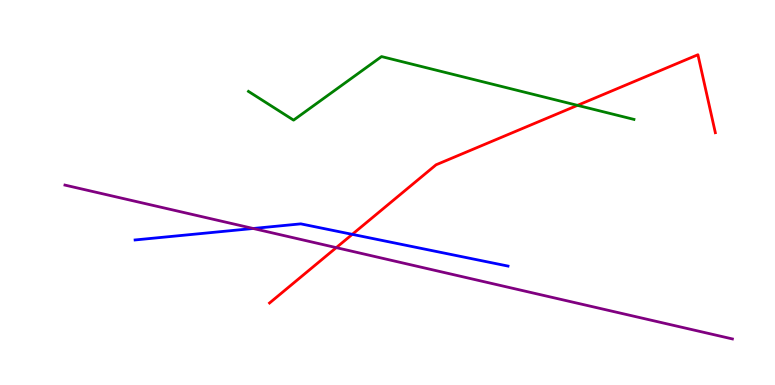[{'lines': ['blue', 'red'], 'intersections': [{'x': 4.55, 'y': 3.91}]}, {'lines': ['green', 'red'], 'intersections': [{'x': 7.45, 'y': 7.26}]}, {'lines': ['purple', 'red'], 'intersections': [{'x': 4.34, 'y': 3.57}]}, {'lines': ['blue', 'green'], 'intersections': []}, {'lines': ['blue', 'purple'], 'intersections': [{'x': 3.27, 'y': 4.07}]}, {'lines': ['green', 'purple'], 'intersections': []}]